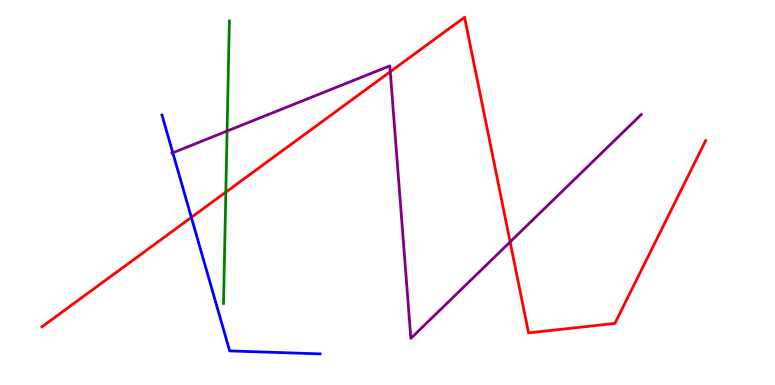[{'lines': ['blue', 'red'], 'intersections': [{'x': 2.47, 'y': 4.35}]}, {'lines': ['green', 'red'], 'intersections': [{'x': 2.91, 'y': 5.01}]}, {'lines': ['purple', 'red'], 'intersections': [{'x': 5.04, 'y': 8.14}, {'x': 6.58, 'y': 3.72}]}, {'lines': ['blue', 'green'], 'intersections': []}, {'lines': ['blue', 'purple'], 'intersections': [{'x': 2.23, 'y': 6.03}]}, {'lines': ['green', 'purple'], 'intersections': [{'x': 2.93, 'y': 6.6}]}]